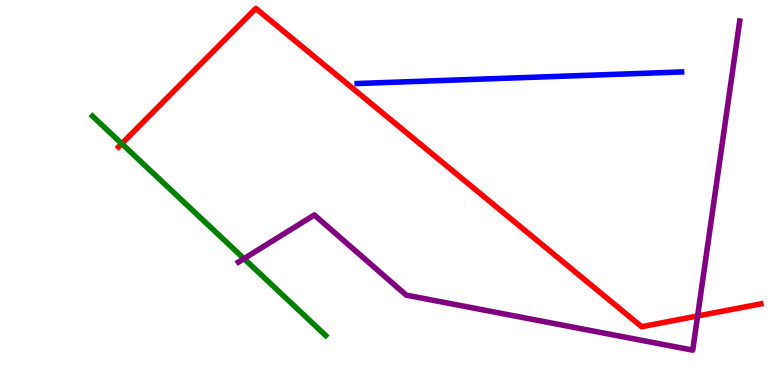[{'lines': ['blue', 'red'], 'intersections': []}, {'lines': ['green', 'red'], 'intersections': [{'x': 1.57, 'y': 6.27}]}, {'lines': ['purple', 'red'], 'intersections': [{'x': 9.0, 'y': 1.79}]}, {'lines': ['blue', 'green'], 'intersections': []}, {'lines': ['blue', 'purple'], 'intersections': []}, {'lines': ['green', 'purple'], 'intersections': [{'x': 3.15, 'y': 3.28}]}]